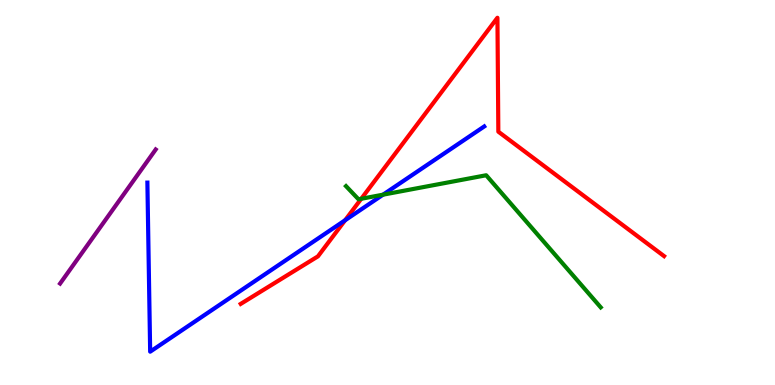[{'lines': ['blue', 'red'], 'intersections': [{'x': 4.45, 'y': 4.28}]}, {'lines': ['green', 'red'], 'intersections': [{'x': 4.66, 'y': 4.84}]}, {'lines': ['purple', 'red'], 'intersections': []}, {'lines': ['blue', 'green'], 'intersections': [{'x': 4.94, 'y': 4.94}]}, {'lines': ['blue', 'purple'], 'intersections': []}, {'lines': ['green', 'purple'], 'intersections': []}]